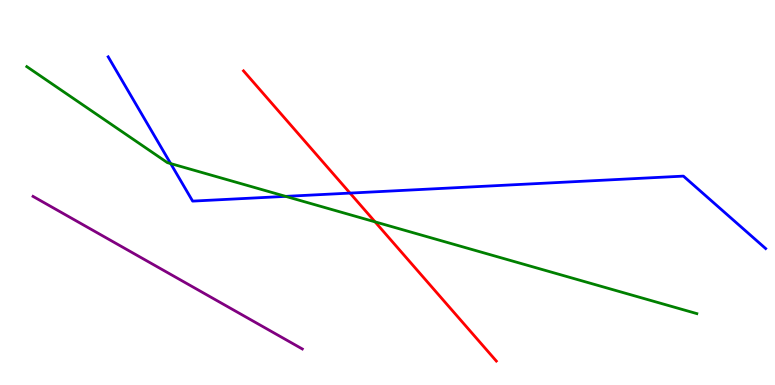[{'lines': ['blue', 'red'], 'intersections': [{'x': 4.52, 'y': 4.98}]}, {'lines': ['green', 'red'], 'intersections': [{'x': 4.84, 'y': 4.24}]}, {'lines': ['purple', 'red'], 'intersections': []}, {'lines': ['blue', 'green'], 'intersections': [{'x': 2.2, 'y': 5.75}, {'x': 3.69, 'y': 4.9}]}, {'lines': ['blue', 'purple'], 'intersections': []}, {'lines': ['green', 'purple'], 'intersections': []}]